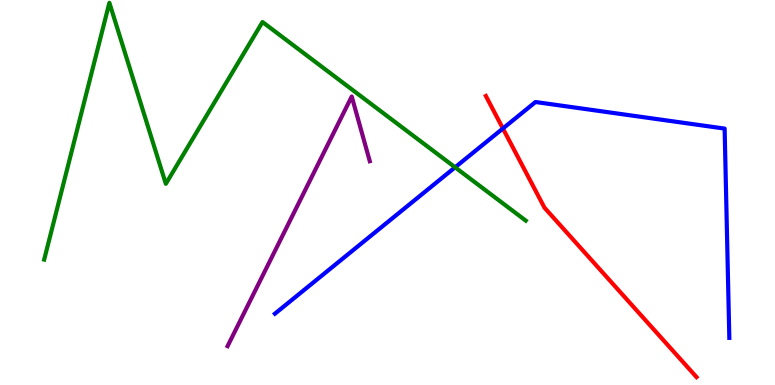[{'lines': ['blue', 'red'], 'intersections': [{'x': 6.49, 'y': 6.66}]}, {'lines': ['green', 'red'], 'intersections': []}, {'lines': ['purple', 'red'], 'intersections': []}, {'lines': ['blue', 'green'], 'intersections': [{'x': 5.87, 'y': 5.65}]}, {'lines': ['blue', 'purple'], 'intersections': []}, {'lines': ['green', 'purple'], 'intersections': []}]